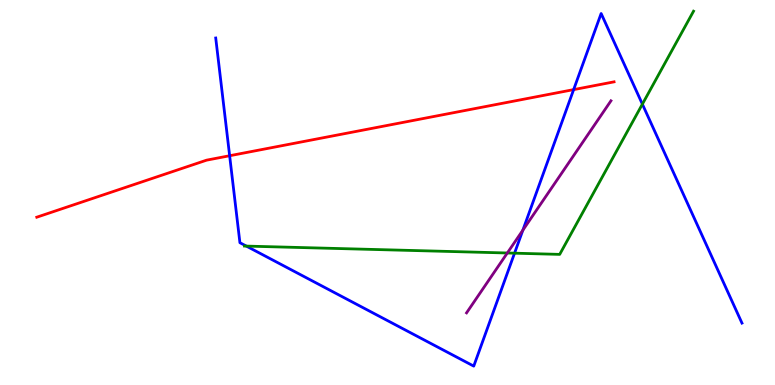[{'lines': ['blue', 'red'], 'intersections': [{'x': 2.96, 'y': 5.95}, {'x': 7.4, 'y': 7.67}]}, {'lines': ['green', 'red'], 'intersections': []}, {'lines': ['purple', 'red'], 'intersections': []}, {'lines': ['blue', 'green'], 'intersections': [{'x': 3.18, 'y': 3.61}, {'x': 6.64, 'y': 3.42}, {'x': 8.29, 'y': 7.29}]}, {'lines': ['blue', 'purple'], 'intersections': [{'x': 6.75, 'y': 4.02}]}, {'lines': ['green', 'purple'], 'intersections': [{'x': 6.55, 'y': 3.43}]}]